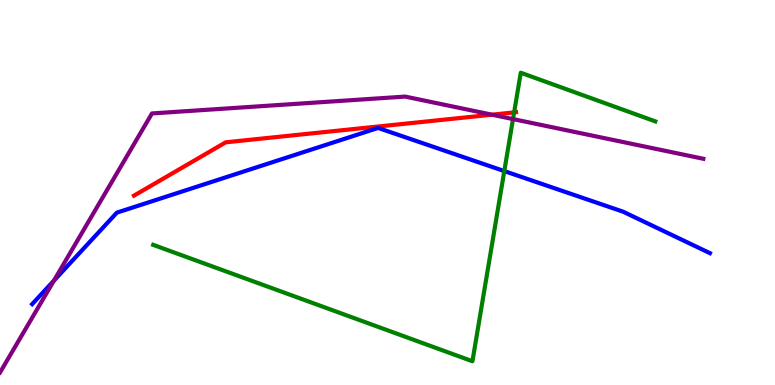[{'lines': ['blue', 'red'], 'intersections': []}, {'lines': ['green', 'red'], 'intersections': [{'x': 6.63, 'y': 7.08}]}, {'lines': ['purple', 'red'], 'intersections': [{'x': 6.35, 'y': 7.02}]}, {'lines': ['blue', 'green'], 'intersections': [{'x': 6.51, 'y': 5.56}]}, {'lines': ['blue', 'purple'], 'intersections': [{'x': 0.695, 'y': 2.71}]}, {'lines': ['green', 'purple'], 'intersections': [{'x': 6.62, 'y': 6.91}]}]